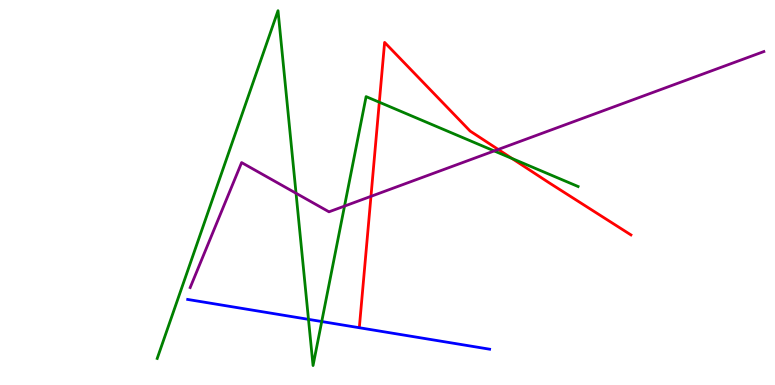[{'lines': ['blue', 'red'], 'intersections': []}, {'lines': ['green', 'red'], 'intersections': [{'x': 4.89, 'y': 7.35}, {'x': 6.61, 'y': 5.88}]}, {'lines': ['purple', 'red'], 'intersections': [{'x': 4.79, 'y': 4.9}, {'x': 6.43, 'y': 6.12}]}, {'lines': ['blue', 'green'], 'intersections': [{'x': 3.98, 'y': 1.71}, {'x': 4.15, 'y': 1.65}]}, {'lines': ['blue', 'purple'], 'intersections': []}, {'lines': ['green', 'purple'], 'intersections': [{'x': 3.82, 'y': 4.98}, {'x': 4.45, 'y': 4.65}, {'x': 6.38, 'y': 6.08}]}]